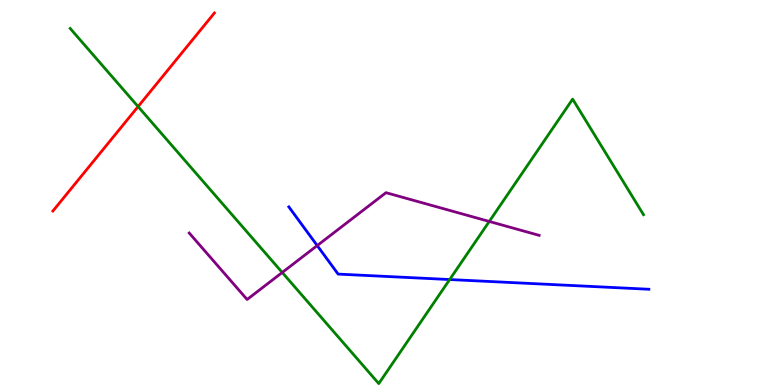[{'lines': ['blue', 'red'], 'intersections': []}, {'lines': ['green', 'red'], 'intersections': [{'x': 1.78, 'y': 7.23}]}, {'lines': ['purple', 'red'], 'intersections': []}, {'lines': ['blue', 'green'], 'intersections': [{'x': 5.8, 'y': 2.74}]}, {'lines': ['blue', 'purple'], 'intersections': [{'x': 4.09, 'y': 3.62}]}, {'lines': ['green', 'purple'], 'intersections': [{'x': 3.64, 'y': 2.92}, {'x': 6.31, 'y': 4.25}]}]